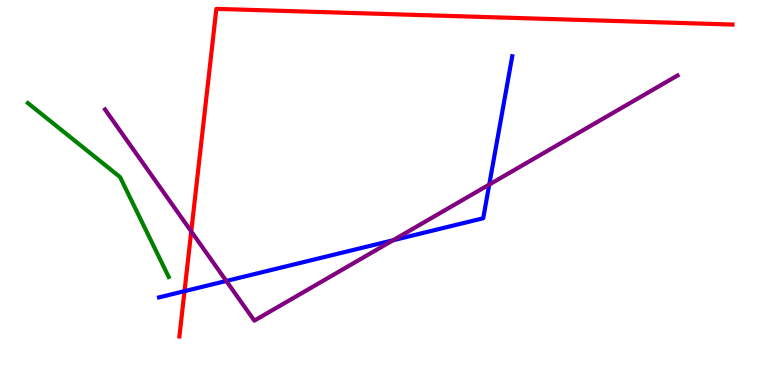[{'lines': ['blue', 'red'], 'intersections': [{'x': 2.38, 'y': 2.44}]}, {'lines': ['green', 'red'], 'intersections': []}, {'lines': ['purple', 'red'], 'intersections': [{'x': 2.47, 'y': 3.99}]}, {'lines': ['blue', 'green'], 'intersections': []}, {'lines': ['blue', 'purple'], 'intersections': [{'x': 2.92, 'y': 2.7}, {'x': 5.07, 'y': 3.76}, {'x': 6.31, 'y': 5.21}]}, {'lines': ['green', 'purple'], 'intersections': []}]